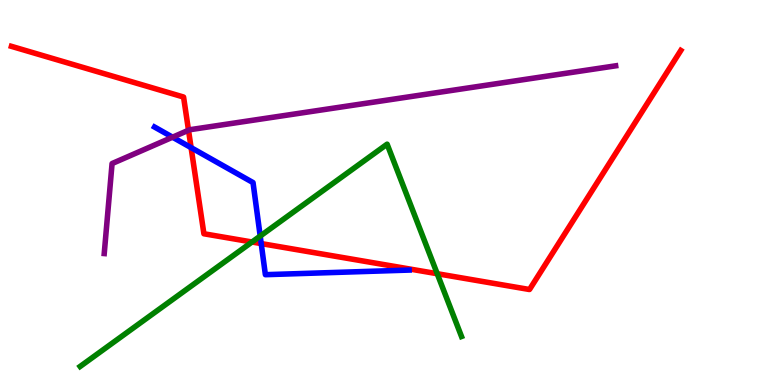[{'lines': ['blue', 'red'], 'intersections': [{'x': 2.47, 'y': 6.17}, {'x': 3.37, 'y': 3.67}]}, {'lines': ['green', 'red'], 'intersections': [{'x': 3.25, 'y': 3.71}, {'x': 5.64, 'y': 2.89}]}, {'lines': ['purple', 'red'], 'intersections': [{'x': 2.43, 'y': 6.62}]}, {'lines': ['blue', 'green'], 'intersections': [{'x': 3.36, 'y': 3.87}]}, {'lines': ['blue', 'purple'], 'intersections': [{'x': 2.23, 'y': 6.44}]}, {'lines': ['green', 'purple'], 'intersections': []}]